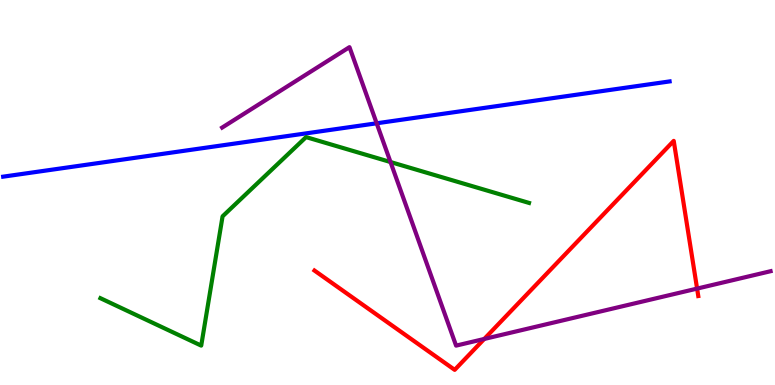[{'lines': ['blue', 'red'], 'intersections': []}, {'lines': ['green', 'red'], 'intersections': []}, {'lines': ['purple', 'red'], 'intersections': [{'x': 6.25, 'y': 1.2}, {'x': 8.99, 'y': 2.5}]}, {'lines': ['blue', 'green'], 'intersections': []}, {'lines': ['blue', 'purple'], 'intersections': [{'x': 4.86, 'y': 6.8}]}, {'lines': ['green', 'purple'], 'intersections': [{'x': 5.04, 'y': 5.79}]}]